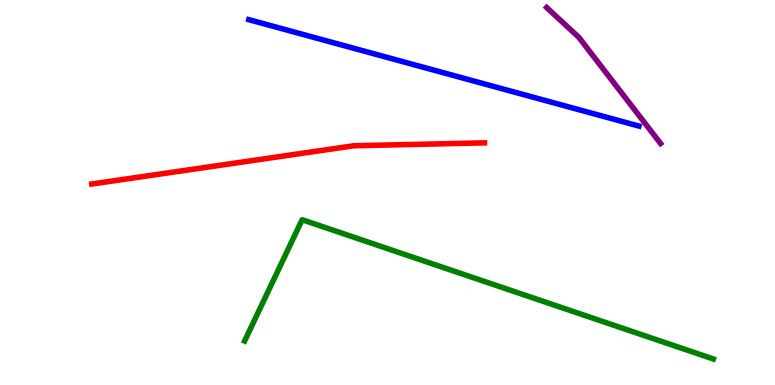[{'lines': ['blue', 'red'], 'intersections': []}, {'lines': ['green', 'red'], 'intersections': []}, {'lines': ['purple', 'red'], 'intersections': []}, {'lines': ['blue', 'green'], 'intersections': []}, {'lines': ['blue', 'purple'], 'intersections': []}, {'lines': ['green', 'purple'], 'intersections': []}]